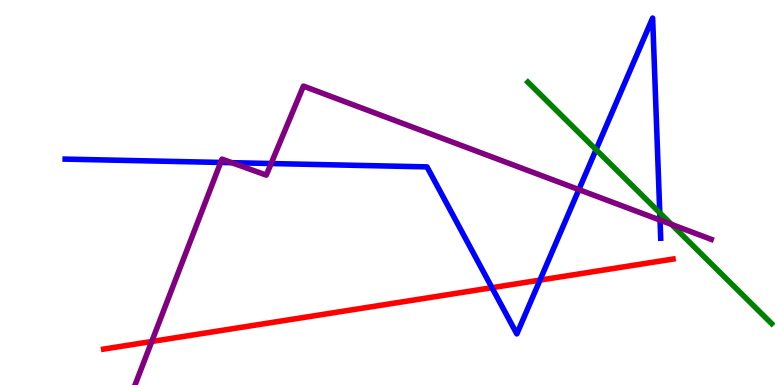[{'lines': ['blue', 'red'], 'intersections': [{'x': 6.35, 'y': 2.53}, {'x': 6.97, 'y': 2.72}]}, {'lines': ['green', 'red'], 'intersections': []}, {'lines': ['purple', 'red'], 'intersections': [{'x': 1.96, 'y': 1.13}]}, {'lines': ['blue', 'green'], 'intersections': [{'x': 7.69, 'y': 6.11}, {'x': 8.51, 'y': 4.47}]}, {'lines': ['blue', 'purple'], 'intersections': [{'x': 2.85, 'y': 5.78}, {'x': 2.99, 'y': 5.77}, {'x': 3.5, 'y': 5.75}, {'x': 7.47, 'y': 5.08}, {'x': 8.52, 'y': 4.28}]}, {'lines': ['green', 'purple'], 'intersections': [{'x': 8.66, 'y': 4.17}]}]